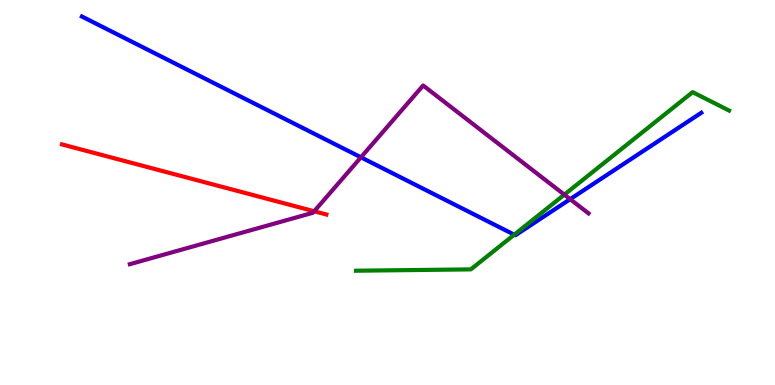[{'lines': ['blue', 'red'], 'intersections': []}, {'lines': ['green', 'red'], 'intersections': []}, {'lines': ['purple', 'red'], 'intersections': [{'x': 4.05, 'y': 4.51}]}, {'lines': ['blue', 'green'], 'intersections': [{'x': 6.64, 'y': 3.9}]}, {'lines': ['blue', 'purple'], 'intersections': [{'x': 4.66, 'y': 5.91}, {'x': 7.36, 'y': 4.83}]}, {'lines': ['green', 'purple'], 'intersections': [{'x': 7.28, 'y': 4.94}]}]